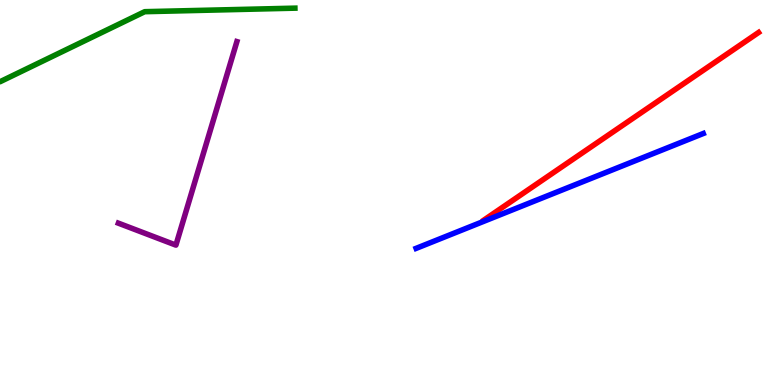[{'lines': ['blue', 'red'], 'intersections': []}, {'lines': ['green', 'red'], 'intersections': []}, {'lines': ['purple', 'red'], 'intersections': []}, {'lines': ['blue', 'green'], 'intersections': []}, {'lines': ['blue', 'purple'], 'intersections': []}, {'lines': ['green', 'purple'], 'intersections': []}]